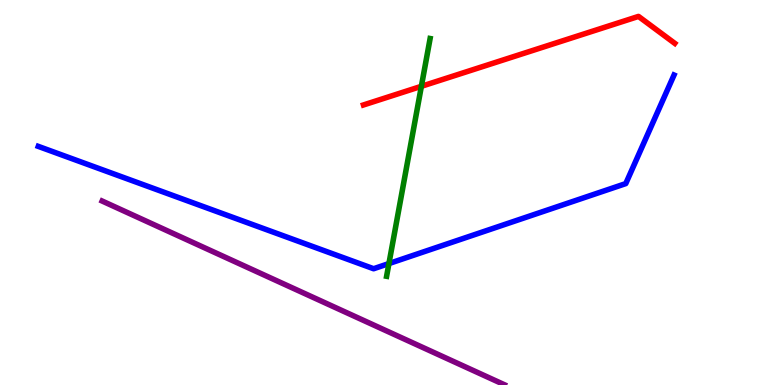[{'lines': ['blue', 'red'], 'intersections': []}, {'lines': ['green', 'red'], 'intersections': [{'x': 5.44, 'y': 7.76}]}, {'lines': ['purple', 'red'], 'intersections': []}, {'lines': ['blue', 'green'], 'intersections': [{'x': 5.02, 'y': 3.15}]}, {'lines': ['blue', 'purple'], 'intersections': []}, {'lines': ['green', 'purple'], 'intersections': []}]